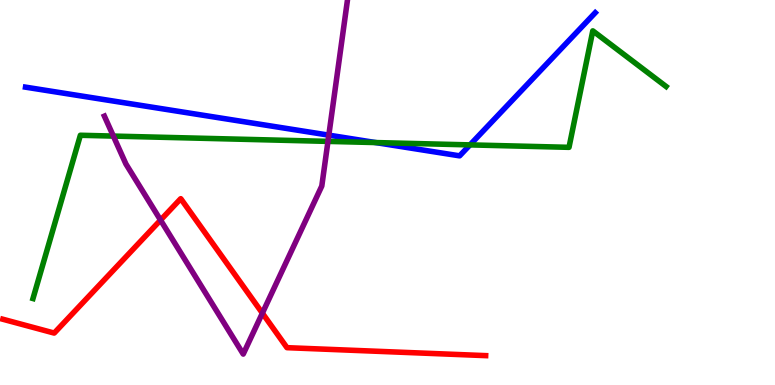[{'lines': ['blue', 'red'], 'intersections': []}, {'lines': ['green', 'red'], 'intersections': []}, {'lines': ['purple', 'red'], 'intersections': [{'x': 2.07, 'y': 4.28}, {'x': 3.39, 'y': 1.87}]}, {'lines': ['blue', 'green'], 'intersections': [{'x': 4.85, 'y': 6.3}, {'x': 6.06, 'y': 6.24}]}, {'lines': ['blue', 'purple'], 'intersections': [{'x': 4.24, 'y': 6.49}]}, {'lines': ['green', 'purple'], 'intersections': [{'x': 1.46, 'y': 6.47}, {'x': 4.23, 'y': 6.33}]}]